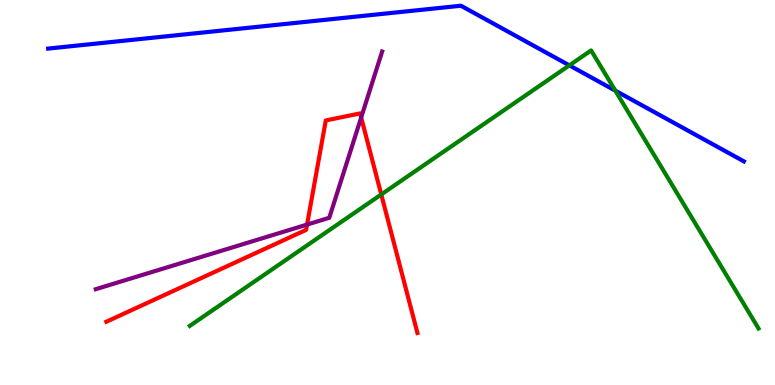[{'lines': ['blue', 'red'], 'intersections': []}, {'lines': ['green', 'red'], 'intersections': [{'x': 4.92, 'y': 4.95}]}, {'lines': ['purple', 'red'], 'intersections': [{'x': 3.96, 'y': 4.17}, {'x': 4.66, 'y': 6.95}]}, {'lines': ['blue', 'green'], 'intersections': [{'x': 7.35, 'y': 8.3}, {'x': 7.94, 'y': 7.65}]}, {'lines': ['blue', 'purple'], 'intersections': []}, {'lines': ['green', 'purple'], 'intersections': []}]